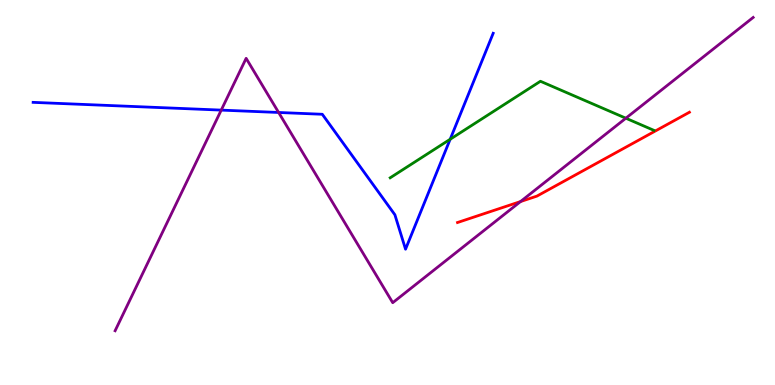[{'lines': ['blue', 'red'], 'intersections': []}, {'lines': ['green', 'red'], 'intersections': []}, {'lines': ['purple', 'red'], 'intersections': [{'x': 6.72, 'y': 4.76}]}, {'lines': ['blue', 'green'], 'intersections': [{'x': 5.81, 'y': 6.38}]}, {'lines': ['blue', 'purple'], 'intersections': [{'x': 2.85, 'y': 7.14}, {'x': 3.6, 'y': 7.08}]}, {'lines': ['green', 'purple'], 'intersections': [{'x': 8.08, 'y': 6.93}]}]